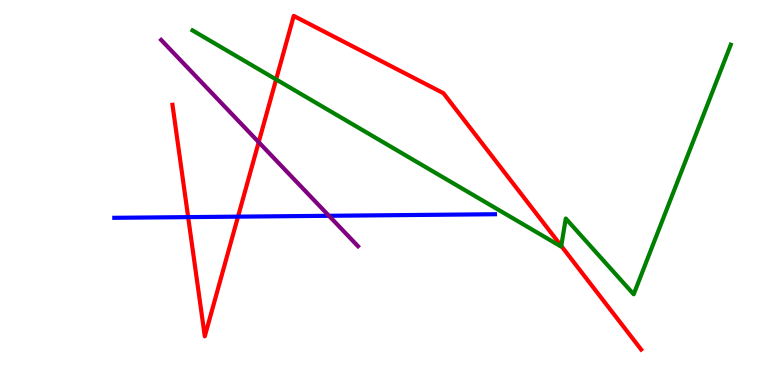[{'lines': ['blue', 'red'], 'intersections': [{'x': 2.43, 'y': 4.36}, {'x': 3.07, 'y': 4.37}]}, {'lines': ['green', 'red'], 'intersections': [{'x': 3.56, 'y': 7.94}, {'x': 7.24, 'y': 3.61}]}, {'lines': ['purple', 'red'], 'intersections': [{'x': 3.34, 'y': 6.31}]}, {'lines': ['blue', 'green'], 'intersections': []}, {'lines': ['blue', 'purple'], 'intersections': [{'x': 4.24, 'y': 4.4}]}, {'lines': ['green', 'purple'], 'intersections': []}]